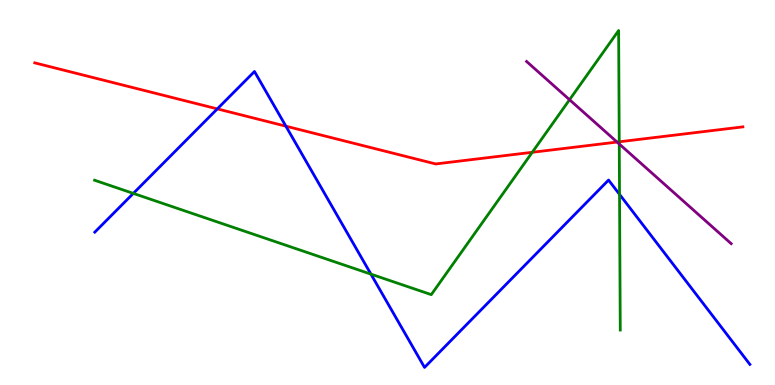[{'lines': ['blue', 'red'], 'intersections': [{'x': 2.8, 'y': 7.17}, {'x': 3.69, 'y': 6.72}]}, {'lines': ['green', 'red'], 'intersections': [{'x': 6.87, 'y': 6.04}, {'x': 7.99, 'y': 6.32}]}, {'lines': ['purple', 'red'], 'intersections': [{'x': 7.96, 'y': 6.31}]}, {'lines': ['blue', 'green'], 'intersections': [{'x': 1.72, 'y': 4.98}, {'x': 4.79, 'y': 2.88}, {'x': 7.99, 'y': 4.95}]}, {'lines': ['blue', 'purple'], 'intersections': []}, {'lines': ['green', 'purple'], 'intersections': [{'x': 7.35, 'y': 7.41}, {'x': 7.99, 'y': 6.26}]}]